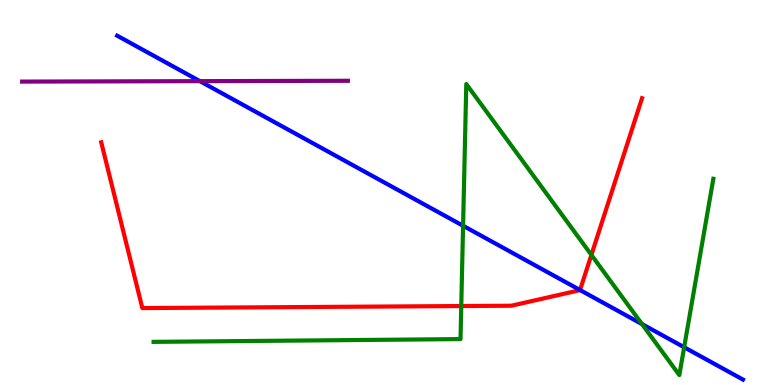[{'lines': ['blue', 'red'], 'intersections': [{'x': 7.48, 'y': 2.47}]}, {'lines': ['green', 'red'], 'intersections': [{'x': 5.95, 'y': 2.05}, {'x': 7.63, 'y': 3.38}]}, {'lines': ['purple', 'red'], 'intersections': []}, {'lines': ['blue', 'green'], 'intersections': [{'x': 5.98, 'y': 4.14}, {'x': 8.28, 'y': 1.58}, {'x': 8.83, 'y': 0.98}]}, {'lines': ['blue', 'purple'], 'intersections': [{'x': 2.58, 'y': 7.89}]}, {'lines': ['green', 'purple'], 'intersections': []}]